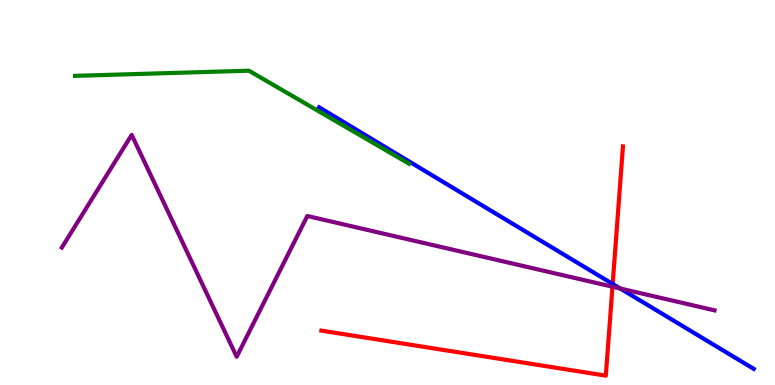[{'lines': ['blue', 'red'], 'intersections': [{'x': 7.91, 'y': 2.62}]}, {'lines': ['green', 'red'], 'intersections': []}, {'lines': ['purple', 'red'], 'intersections': [{'x': 7.9, 'y': 2.55}]}, {'lines': ['blue', 'green'], 'intersections': []}, {'lines': ['blue', 'purple'], 'intersections': [{'x': 8.0, 'y': 2.51}]}, {'lines': ['green', 'purple'], 'intersections': []}]